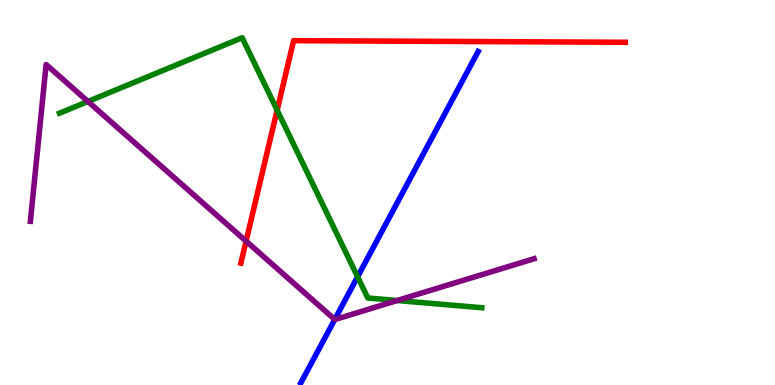[{'lines': ['blue', 'red'], 'intersections': []}, {'lines': ['green', 'red'], 'intersections': [{'x': 3.58, 'y': 7.14}]}, {'lines': ['purple', 'red'], 'intersections': [{'x': 3.18, 'y': 3.74}]}, {'lines': ['blue', 'green'], 'intersections': [{'x': 4.61, 'y': 2.81}]}, {'lines': ['blue', 'purple'], 'intersections': [{'x': 4.32, 'y': 1.7}]}, {'lines': ['green', 'purple'], 'intersections': [{'x': 1.13, 'y': 7.36}, {'x': 5.12, 'y': 2.19}]}]